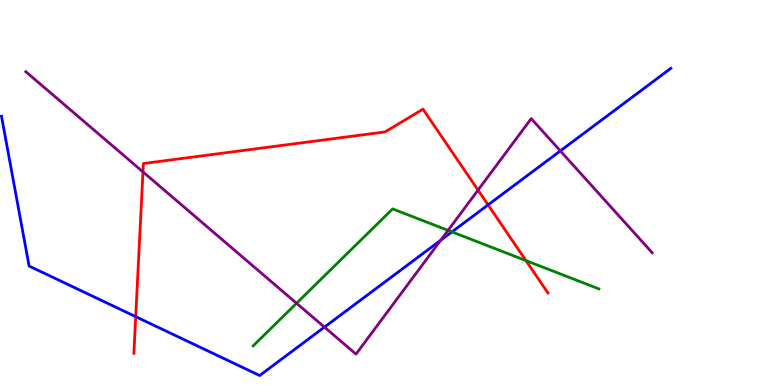[{'lines': ['blue', 'red'], 'intersections': [{'x': 1.75, 'y': 1.77}, {'x': 6.3, 'y': 4.68}]}, {'lines': ['green', 'red'], 'intersections': [{'x': 6.79, 'y': 3.23}]}, {'lines': ['purple', 'red'], 'intersections': [{'x': 1.84, 'y': 5.54}, {'x': 6.17, 'y': 5.06}]}, {'lines': ['blue', 'green'], 'intersections': [{'x': 5.83, 'y': 3.98}]}, {'lines': ['blue', 'purple'], 'intersections': [{'x': 4.19, 'y': 1.5}, {'x': 5.69, 'y': 3.76}, {'x': 7.23, 'y': 6.08}]}, {'lines': ['green', 'purple'], 'intersections': [{'x': 3.83, 'y': 2.12}, {'x': 5.78, 'y': 4.02}]}]